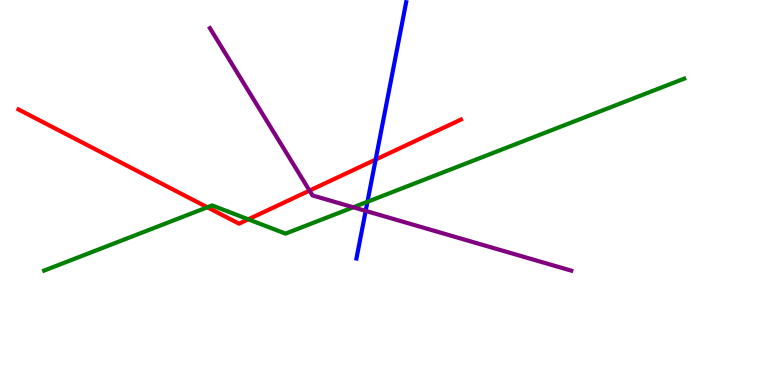[{'lines': ['blue', 'red'], 'intersections': [{'x': 4.85, 'y': 5.85}]}, {'lines': ['green', 'red'], 'intersections': [{'x': 2.68, 'y': 4.62}, {'x': 3.2, 'y': 4.3}]}, {'lines': ['purple', 'red'], 'intersections': [{'x': 3.99, 'y': 5.05}]}, {'lines': ['blue', 'green'], 'intersections': [{'x': 4.74, 'y': 4.76}]}, {'lines': ['blue', 'purple'], 'intersections': [{'x': 4.72, 'y': 4.52}]}, {'lines': ['green', 'purple'], 'intersections': [{'x': 4.56, 'y': 4.62}]}]